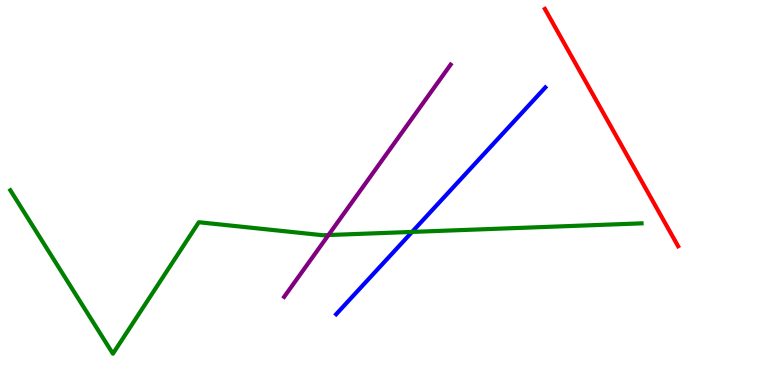[{'lines': ['blue', 'red'], 'intersections': []}, {'lines': ['green', 'red'], 'intersections': []}, {'lines': ['purple', 'red'], 'intersections': []}, {'lines': ['blue', 'green'], 'intersections': [{'x': 5.32, 'y': 3.98}]}, {'lines': ['blue', 'purple'], 'intersections': []}, {'lines': ['green', 'purple'], 'intersections': [{'x': 4.24, 'y': 3.9}]}]